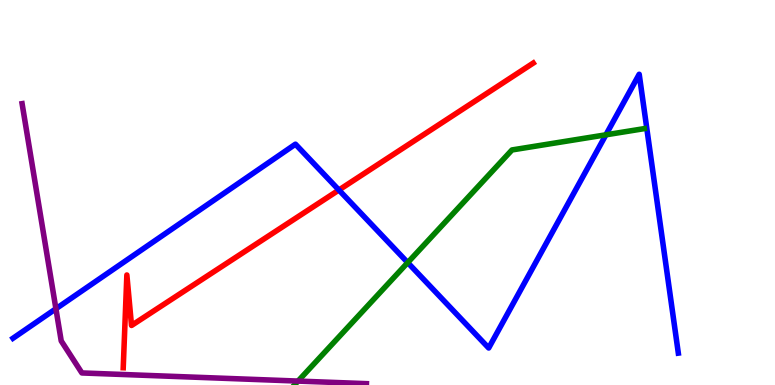[{'lines': ['blue', 'red'], 'intersections': [{'x': 4.37, 'y': 5.06}]}, {'lines': ['green', 'red'], 'intersections': []}, {'lines': ['purple', 'red'], 'intersections': []}, {'lines': ['blue', 'green'], 'intersections': [{'x': 5.26, 'y': 3.18}, {'x': 7.82, 'y': 6.5}]}, {'lines': ['blue', 'purple'], 'intersections': [{'x': 0.721, 'y': 1.98}]}, {'lines': ['green', 'purple'], 'intersections': [{'x': 3.85, 'y': 0.102}]}]